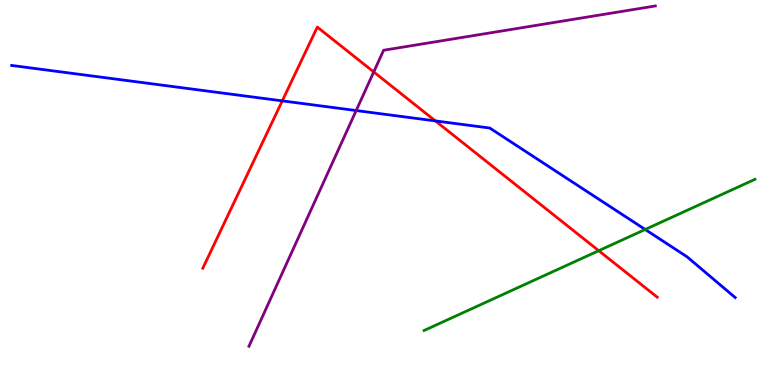[{'lines': ['blue', 'red'], 'intersections': [{'x': 3.64, 'y': 7.38}, {'x': 5.62, 'y': 6.86}]}, {'lines': ['green', 'red'], 'intersections': [{'x': 7.73, 'y': 3.49}]}, {'lines': ['purple', 'red'], 'intersections': [{'x': 4.82, 'y': 8.13}]}, {'lines': ['blue', 'green'], 'intersections': [{'x': 8.32, 'y': 4.04}]}, {'lines': ['blue', 'purple'], 'intersections': [{'x': 4.6, 'y': 7.13}]}, {'lines': ['green', 'purple'], 'intersections': []}]